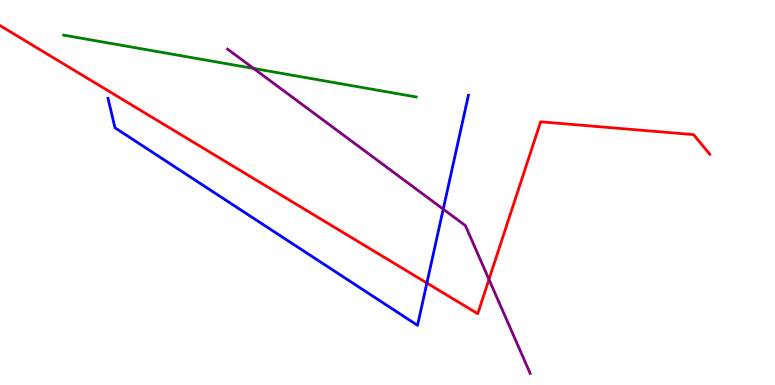[{'lines': ['blue', 'red'], 'intersections': [{'x': 5.51, 'y': 2.65}]}, {'lines': ['green', 'red'], 'intersections': []}, {'lines': ['purple', 'red'], 'intersections': [{'x': 6.31, 'y': 2.74}]}, {'lines': ['blue', 'green'], 'intersections': []}, {'lines': ['blue', 'purple'], 'intersections': [{'x': 5.72, 'y': 4.57}]}, {'lines': ['green', 'purple'], 'intersections': [{'x': 3.27, 'y': 8.22}]}]